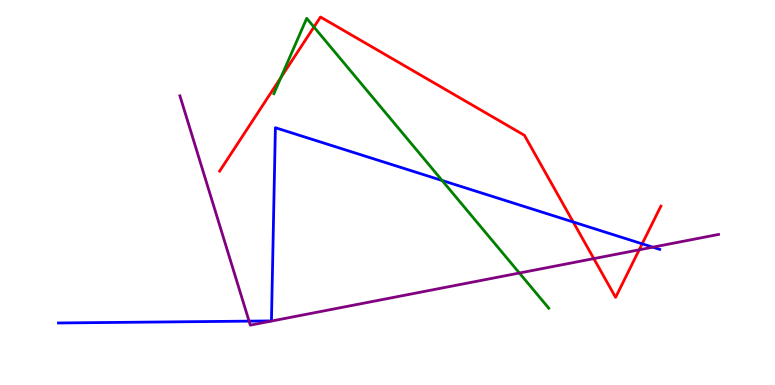[{'lines': ['blue', 'red'], 'intersections': [{'x': 7.4, 'y': 4.23}, {'x': 8.29, 'y': 3.67}]}, {'lines': ['green', 'red'], 'intersections': [{'x': 3.62, 'y': 7.99}, {'x': 4.05, 'y': 9.3}]}, {'lines': ['purple', 'red'], 'intersections': [{'x': 7.66, 'y': 3.28}, {'x': 8.25, 'y': 3.51}]}, {'lines': ['blue', 'green'], 'intersections': [{'x': 5.7, 'y': 5.31}]}, {'lines': ['blue', 'purple'], 'intersections': [{'x': 3.21, 'y': 1.66}, {'x': 8.42, 'y': 3.58}]}, {'lines': ['green', 'purple'], 'intersections': [{'x': 6.7, 'y': 2.91}]}]